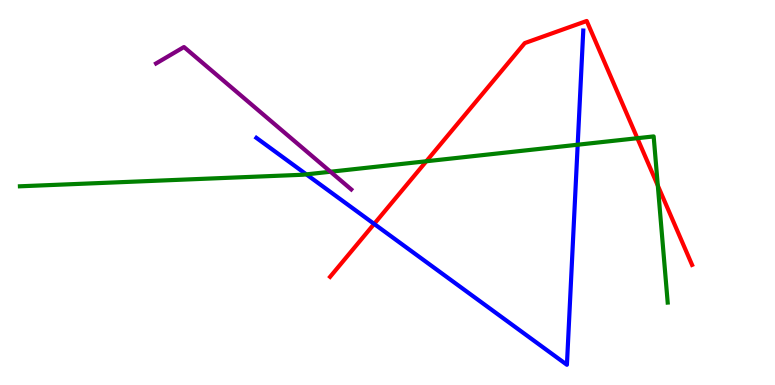[{'lines': ['blue', 'red'], 'intersections': [{'x': 4.83, 'y': 4.18}]}, {'lines': ['green', 'red'], 'intersections': [{'x': 5.5, 'y': 5.81}, {'x': 8.22, 'y': 6.41}, {'x': 8.49, 'y': 5.18}]}, {'lines': ['purple', 'red'], 'intersections': []}, {'lines': ['blue', 'green'], 'intersections': [{'x': 3.95, 'y': 5.47}, {'x': 7.45, 'y': 6.24}]}, {'lines': ['blue', 'purple'], 'intersections': []}, {'lines': ['green', 'purple'], 'intersections': [{'x': 4.26, 'y': 5.54}]}]